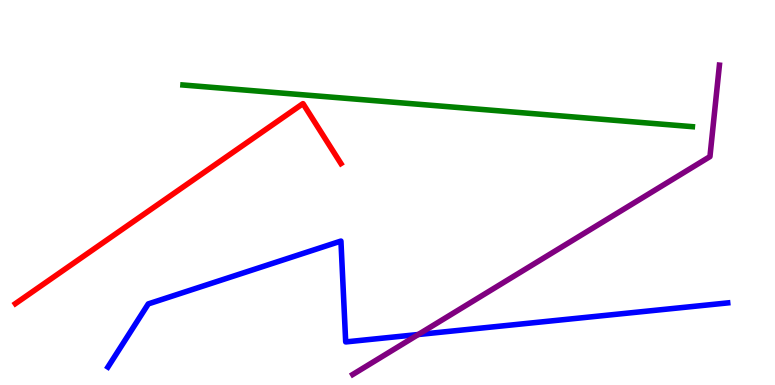[{'lines': ['blue', 'red'], 'intersections': []}, {'lines': ['green', 'red'], 'intersections': []}, {'lines': ['purple', 'red'], 'intersections': []}, {'lines': ['blue', 'green'], 'intersections': []}, {'lines': ['blue', 'purple'], 'intersections': [{'x': 5.4, 'y': 1.31}]}, {'lines': ['green', 'purple'], 'intersections': []}]